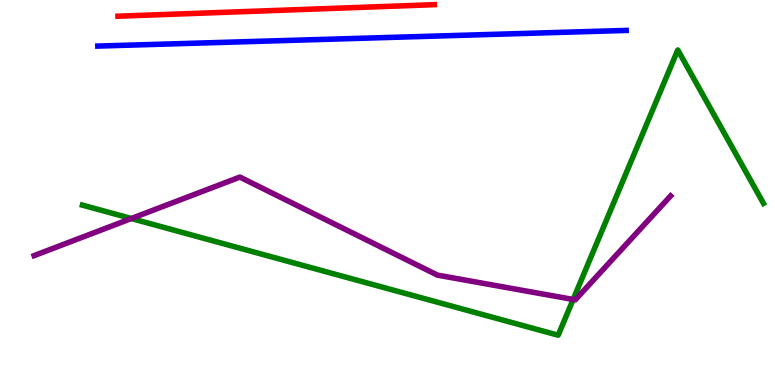[{'lines': ['blue', 'red'], 'intersections': []}, {'lines': ['green', 'red'], 'intersections': []}, {'lines': ['purple', 'red'], 'intersections': []}, {'lines': ['blue', 'green'], 'intersections': []}, {'lines': ['blue', 'purple'], 'intersections': []}, {'lines': ['green', 'purple'], 'intersections': [{'x': 1.69, 'y': 4.32}, {'x': 7.4, 'y': 2.22}]}]